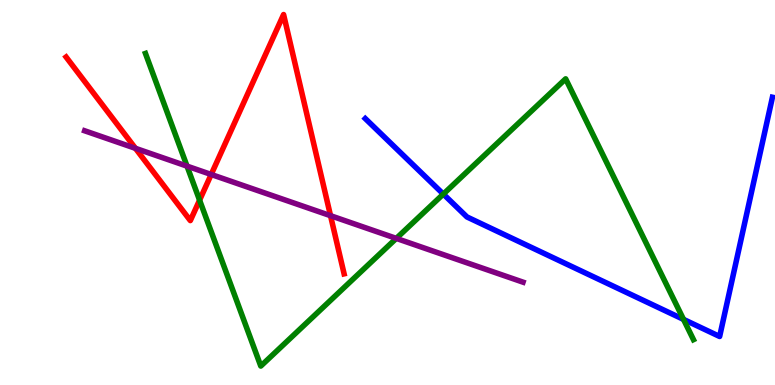[{'lines': ['blue', 'red'], 'intersections': []}, {'lines': ['green', 'red'], 'intersections': [{'x': 2.58, 'y': 4.8}]}, {'lines': ['purple', 'red'], 'intersections': [{'x': 1.75, 'y': 6.15}, {'x': 2.73, 'y': 5.47}, {'x': 4.26, 'y': 4.4}]}, {'lines': ['blue', 'green'], 'intersections': [{'x': 5.72, 'y': 4.96}, {'x': 8.82, 'y': 1.7}]}, {'lines': ['blue', 'purple'], 'intersections': []}, {'lines': ['green', 'purple'], 'intersections': [{'x': 2.41, 'y': 5.68}, {'x': 5.11, 'y': 3.81}]}]